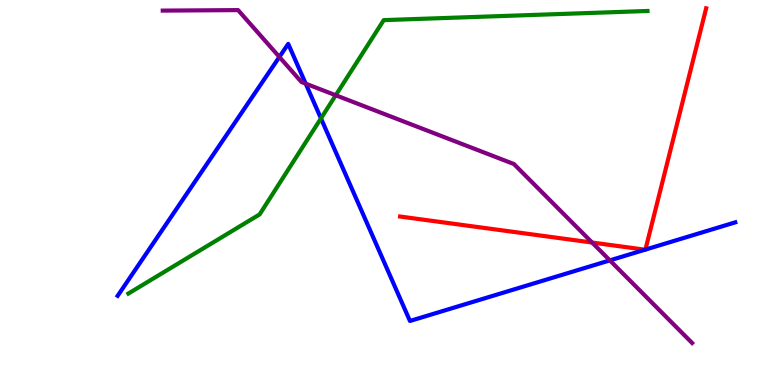[{'lines': ['blue', 'red'], 'intersections': [{'x': 8.32, 'y': 3.51}, {'x': 8.33, 'y': 3.52}]}, {'lines': ['green', 'red'], 'intersections': []}, {'lines': ['purple', 'red'], 'intersections': [{'x': 7.64, 'y': 3.7}]}, {'lines': ['blue', 'green'], 'intersections': [{'x': 4.14, 'y': 6.92}]}, {'lines': ['blue', 'purple'], 'intersections': [{'x': 3.6, 'y': 8.52}, {'x': 3.94, 'y': 7.83}, {'x': 7.87, 'y': 3.24}]}, {'lines': ['green', 'purple'], 'intersections': [{'x': 4.33, 'y': 7.53}]}]